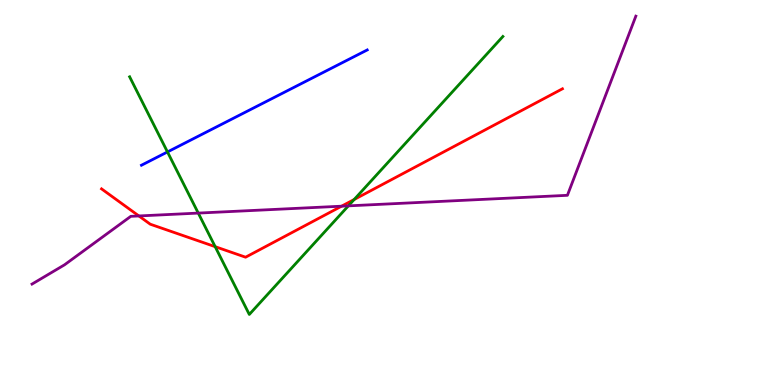[{'lines': ['blue', 'red'], 'intersections': []}, {'lines': ['green', 'red'], 'intersections': [{'x': 2.78, 'y': 3.59}, {'x': 4.57, 'y': 4.82}]}, {'lines': ['purple', 'red'], 'intersections': [{'x': 1.79, 'y': 4.39}, {'x': 4.41, 'y': 4.64}]}, {'lines': ['blue', 'green'], 'intersections': [{'x': 2.16, 'y': 6.05}]}, {'lines': ['blue', 'purple'], 'intersections': []}, {'lines': ['green', 'purple'], 'intersections': [{'x': 2.56, 'y': 4.47}, {'x': 4.5, 'y': 4.65}]}]